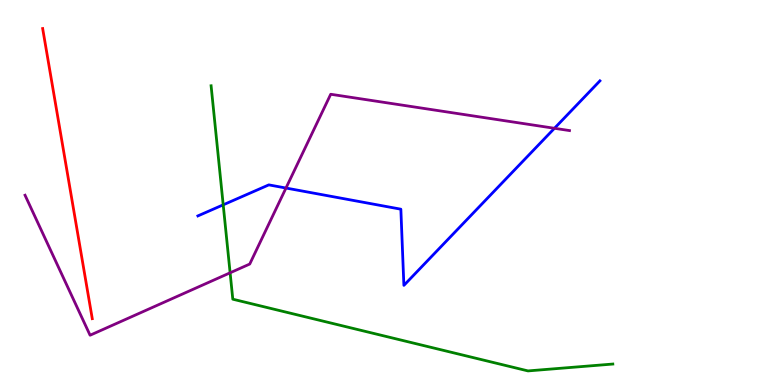[{'lines': ['blue', 'red'], 'intersections': []}, {'lines': ['green', 'red'], 'intersections': []}, {'lines': ['purple', 'red'], 'intersections': []}, {'lines': ['blue', 'green'], 'intersections': [{'x': 2.88, 'y': 4.68}]}, {'lines': ['blue', 'purple'], 'intersections': [{'x': 3.69, 'y': 5.12}, {'x': 7.15, 'y': 6.67}]}, {'lines': ['green', 'purple'], 'intersections': [{'x': 2.97, 'y': 2.91}]}]